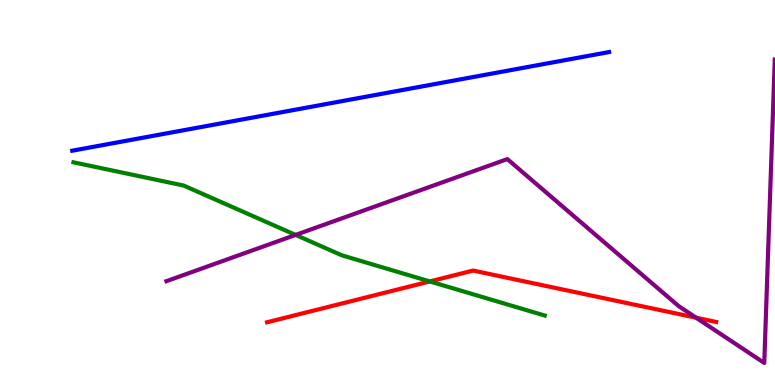[{'lines': ['blue', 'red'], 'intersections': []}, {'lines': ['green', 'red'], 'intersections': [{'x': 5.55, 'y': 2.69}]}, {'lines': ['purple', 'red'], 'intersections': [{'x': 8.98, 'y': 1.75}]}, {'lines': ['blue', 'green'], 'intersections': []}, {'lines': ['blue', 'purple'], 'intersections': []}, {'lines': ['green', 'purple'], 'intersections': [{'x': 3.81, 'y': 3.9}]}]